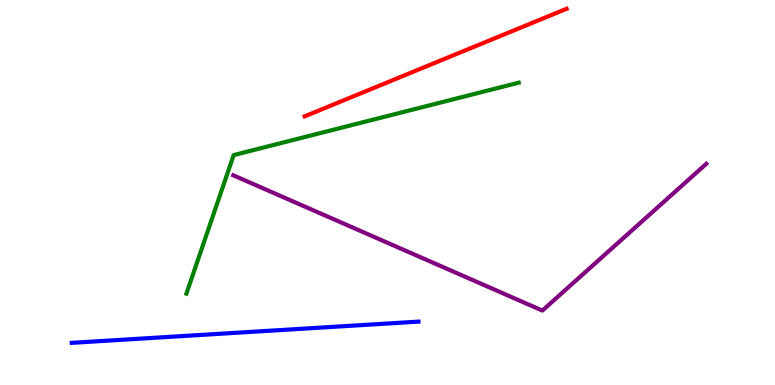[{'lines': ['blue', 'red'], 'intersections': []}, {'lines': ['green', 'red'], 'intersections': []}, {'lines': ['purple', 'red'], 'intersections': []}, {'lines': ['blue', 'green'], 'intersections': []}, {'lines': ['blue', 'purple'], 'intersections': []}, {'lines': ['green', 'purple'], 'intersections': []}]